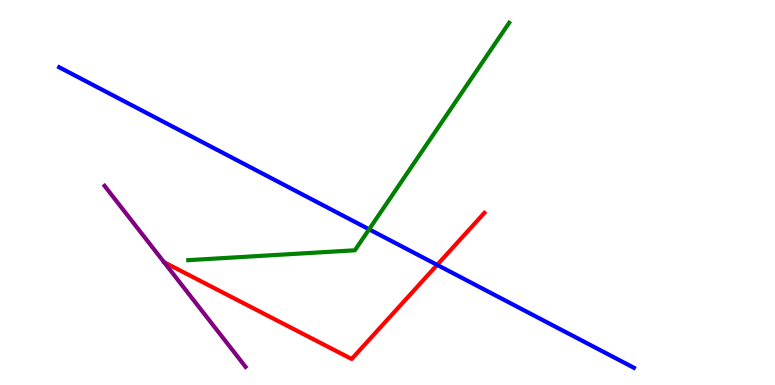[{'lines': ['blue', 'red'], 'intersections': [{'x': 5.64, 'y': 3.12}]}, {'lines': ['green', 'red'], 'intersections': []}, {'lines': ['purple', 'red'], 'intersections': []}, {'lines': ['blue', 'green'], 'intersections': [{'x': 4.76, 'y': 4.04}]}, {'lines': ['blue', 'purple'], 'intersections': []}, {'lines': ['green', 'purple'], 'intersections': []}]